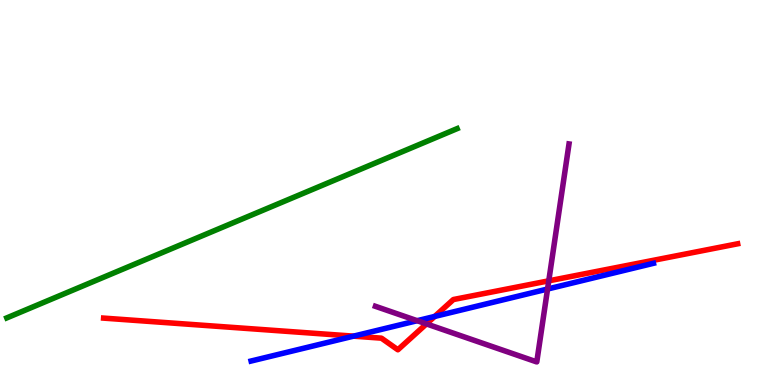[{'lines': ['blue', 'red'], 'intersections': [{'x': 4.56, 'y': 1.27}, {'x': 5.61, 'y': 1.78}]}, {'lines': ['green', 'red'], 'intersections': []}, {'lines': ['purple', 'red'], 'intersections': [{'x': 5.5, 'y': 1.59}, {'x': 7.08, 'y': 2.71}]}, {'lines': ['blue', 'green'], 'intersections': []}, {'lines': ['blue', 'purple'], 'intersections': [{'x': 5.38, 'y': 1.67}, {'x': 7.07, 'y': 2.49}]}, {'lines': ['green', 'purple'], 'intersections': []}]